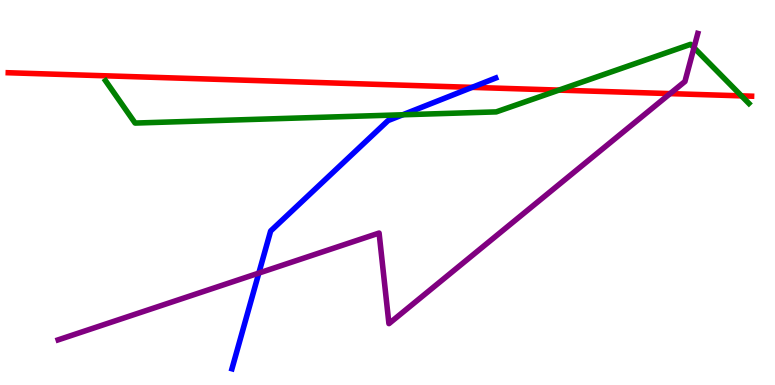[{'lines': ['blue', 'red'], 'intersections': [{'x': 6.09, 'y': 7.73}]}, {'lines': ['green', 'red'], 'intersections': [{'x': 7.21, 'y': 7.66}, {'x': 9.57, 'y': 7.51}]}, {'lines': ['purple', 'red'], 'intersections': [{'x': 8.65, 'y': 7.57}]}, {'lines': ['blue', 'green'], 'intersections': [{'x': 5.2, 'y': 7.02}]}, {'lines': ['blue', 'purple'], 'intersections': [{'x': 3.34, 'y': 2.91}]}, {'lines': ['green', 'purple'], 'intersections': [{'x': 8.95, 'y': 8.76}]}]